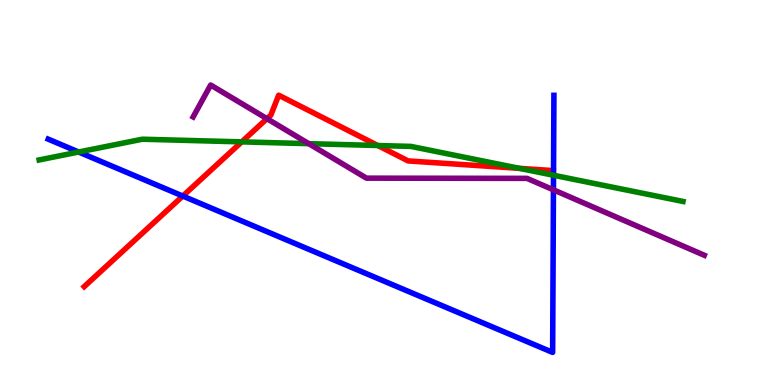[{'lines': ['blue', 'red'], 'intersections': [{'x': 2.36, 'y': 4.91}]}, {'lines': ['green', 'red'], 'intersections': [{'x': 3.12, 'y': 6.32}, {'x': 4.87, 'y': 6.22}, {'x': 6.7, 'y': 5.63}]}, {'lines': ['purple', 'red'], 'intersections': [{'x': 3.44, 'y': 6.92}]}, {'lines': ['blue', 'green'], 'intersections': [{'x': 1.01, 'y': 6.05}, {'x': 7.14, 'y': 5.45}]}, {'lines': ['blue', 'purple'], 'intersections': [{'x': 7.14, 'y': 5.07}]}, {'lines': ['green', 'purple'], 'intersections': [{'x': 3.98, 'y': 6.27}]}]